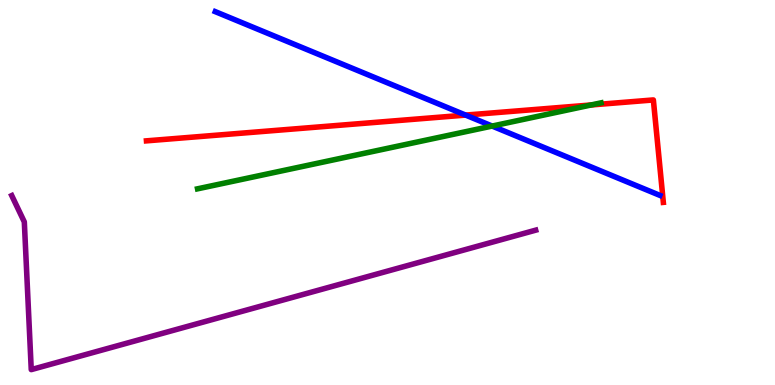[{'lines': ['blue', 'red'], 'intersections': [{'x': 6.01, 'y': 7.01}]}, {'lines': ['green', 'red'], 'intersections': [{'x': 7.63, 'y': 7.27}]}, {'lines': ['purple', 'red'], 'intersections': []}, {'lines': ['blue', 'green'], 'intersections': [{'x': 6.35, 'y': 6.73}]}, {'lines': ['blue', 'purple'], 'intersections': []}, {'lines': ['green', 'purple'], 'intersections': []}]